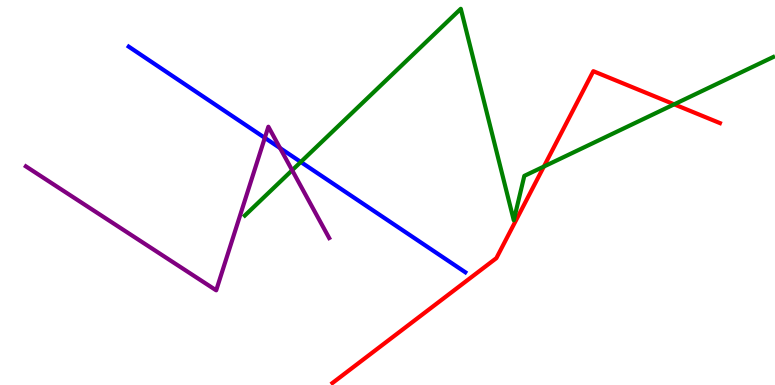[{'lines': ['blue', 'red'], 'intersections': []}, {'lines': ['green', 'red'], 'intersections': [{'x': 7.02, 'y': 5.67}, {'x': 8.7, 'y': 7.29}]}, {'lines': ['purple', 'red'], 'intersections': []}, {'lines': ['blue', 'green'], 'intersections': [{'x': 3.88, 'y': 5.79}]}, {'lines': ['blue', 'purple'], 'intersections': [{'x': 3.42, 'y': 6.42}, {'x': 3.61, 'y': 6.15}]}, {'lines': ['green', 'purple'], 'intersections': [{'x': 3.77, 'y': 5.58}]}]